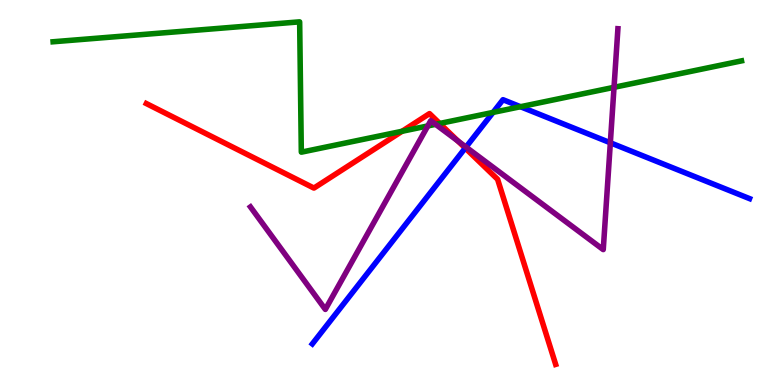[{'lines': ['blue', 'red'], 'intersections': [{'x': 6.0, 'y': 6.15}]}, {'lines': ['green', 'red'], 'intersections': [{'x': 5.19, 'y': 6.59}, {'x': 5.67, 'y': 6.79}]}, {'lines': ['purple', 'red'], 'intersections': [{'x': 5.91, 'y': 6.34}]}, {'lines': ['blue', 'green'], 'intersections': [{'x': 6.36, 'y': 7.08}, {'x': 6.72, 'y': 7.23}]}, {'lines': ['blue', 'purple'], 'intersections': [{'x': 6.01, 'y': 6.18}, {'x': 7.88, 'y': 6.29}]}, {'lines': ['green', 'purple'], 'intersections': [{'x': 5.52, 'y': 6.73}, {'x': 5.62, 'y': 6.77}, {'x': 7.92, 'y': 7.73}]}]